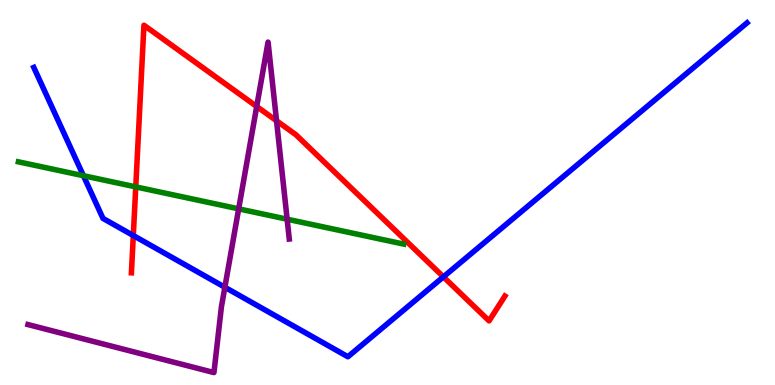[{'lines': ['blue', 'red'], 'intersections': [{'x': 1.72, 'y': 3.88}, {'x': 5.72, 'y': 2.81}]}, {'lines': ['green', 'red'], 'intersections': [{'x': 1.75, 'y': 5.15}]}, {'lines': ['purple', 'red'], 'intersections': [{'x': 3.31, 'y': 7.23}, {'x': 3.57, 'y': 6.86}]}, {'lines': ['blue', 'green'], 'intersections': [{'x': 1.08, 'y': 5.44}]}, {'lines': ['blue', 'purple'], 'intersections': [{'x': 2.9, 'y': 2.54}]}, {'lines': ['green', 'purple'], 'intersections': [{'x': 3.08, 'y': 4.58}, {'x': 3.71, 'y': 4.31}]}]